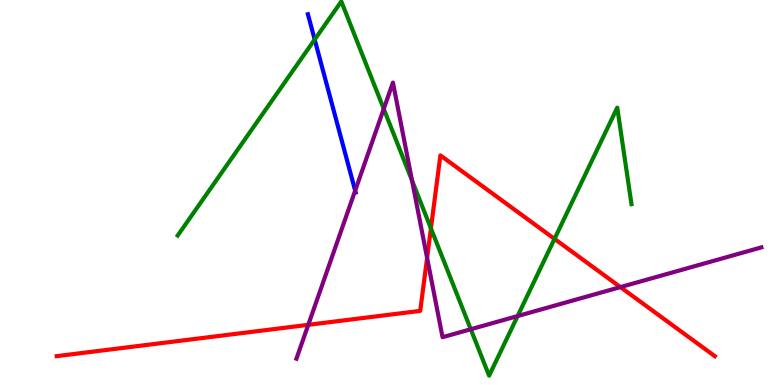[{'lines': ['blue', 'red'], 'intersections': []}, {'lines': ['green', 'red'], 'intersections': [{'x': 5.56, 'y': 4.07}, {'x': 7.15, 'y': 3.8}]}, {'lines': ['purple', 'red'], 'intersections': [{'x': 3.98, 'y': 1.56}, {'x': 5.51, 'y': 3.3}, {'x': 8.01, 'y': 2.54}]}, {'lines': ['blue', 'green'], 'intersections': [{'x': 4.06, 'y': 8.97}]}, {'lines': ['blue', 'purple'], 'intersections': [{'x': 4.58, 'y': 5.05}]}, {'lines': ['green', 'purple'], 'intersections': [{'x': 4.95, 'y': 7.17}, {'x': 5.32, 'y': 5.31}, {'x': 6.07, 'y': 1.45}, {'x': 6.68, 'y': 1.79}]}]